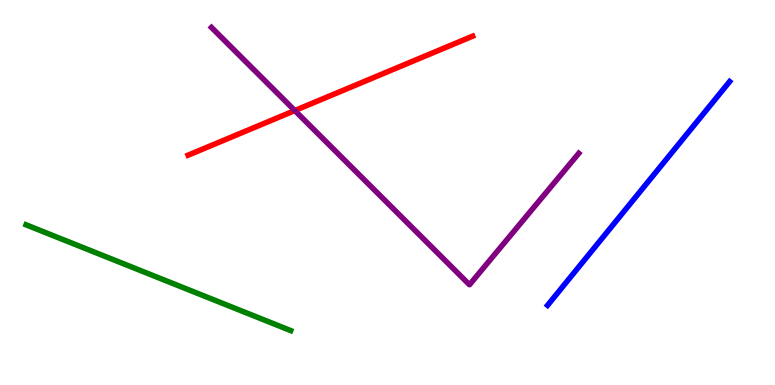[{'lines': ['blue', 'red'], 'intersections': []}, {'lines': ['green', 'red'], 'intersections': []}, {'lines': ['purple', 'red'], 'intersections': [{'x': 3.8, 'y': 7.13}]}, {'lines': ['blue', 'green'], 'intersections': []}, {'lines': ['blue', 'purple'], 'intersections': []}, {'lines': ['green', 'purple'], 'intersections': []}]